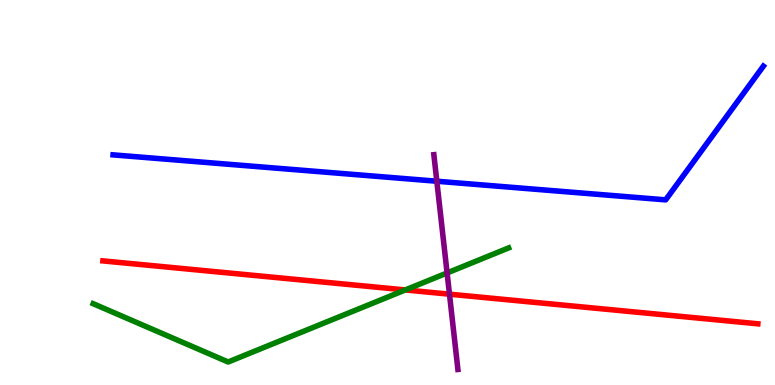[{'lines': ['blue', 'red'], 'intersections': []}, {'lines': ['green', 'red'], 'intersections': [{'x': 5.23, 'y': 2.47}]}, {'lines': ['purple', 'red'], 'intersections': [{'x': 5.8, 'y': 2.36}]}, {'lines': ['blue', 'green'], 'intersections': []}, {'lines': ['blue', 'purple'], 'intersections': [{'x': 5.64, 'y': 5.29}]}, {'lines': ['green', 'purple'], 'intersections': [{'x': 5.77, 'y': 2.91}]}]